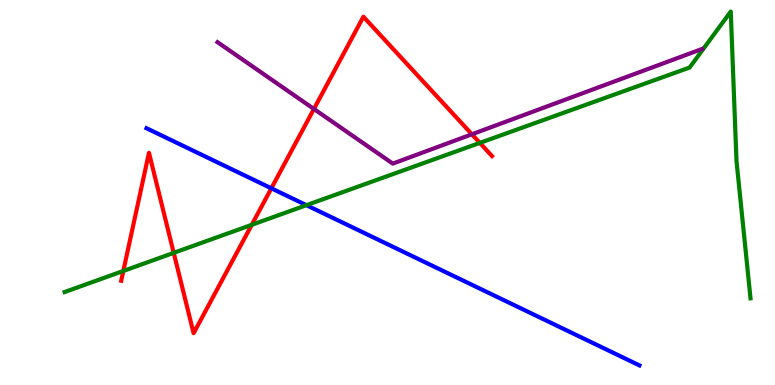[{'lines': ['blue', 'red'], 'intersections': [{'x': 3.5, 'y': 5.11}]}, {'lines': ['green', 'red'], 'intersections': [{'x': 1.59, 'y': 2.96}, {'x': 2.24, 'y': 3.43}, {'x': 3.25, 'y': 4.16}, {'x': 6.19, 'y': 6.29}]}, {'lines': ['purple', 'red'], 'intersections': [{'x': 4.05, 'y': 7.17}, {'x': 6.09, 'y': 6.51}]}, {'lines': ['blue', 'green'], 'intersections': [{'x': 3.95, 'y': 4.67}]}, {'lines': ['blue', 'purple'], 'intersections': []}, {'lines': ['green', 'purple'], 'intersections': []}]